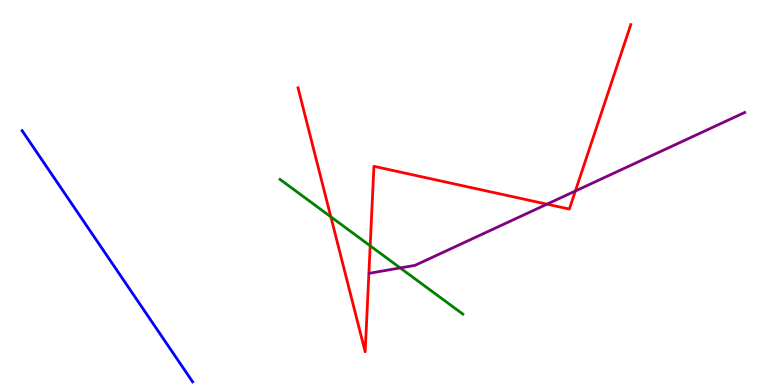[{'lines': ['blue', 'red'], 'intersections': []}, {'lines': ['green', 'red'], 'intersections': [{'x': 4.27, 'y': 4.37}, {'x': 4.78, 'y': 3.62}]}, {'lines': ['purple', 'red'], 'intersections': [{'x': 7.06, 'y': 4.7}, {'x': 7.42, 'y': 5.04}]}, {'lines': ['blue', 'green'], 'intersections': []}, {'lines': ['blue', 'purple'], 'intersections': []}, {'lines': ['green', 'purple'], 'intersections': [{'x': 5.16, 'y': 3.04}]}]